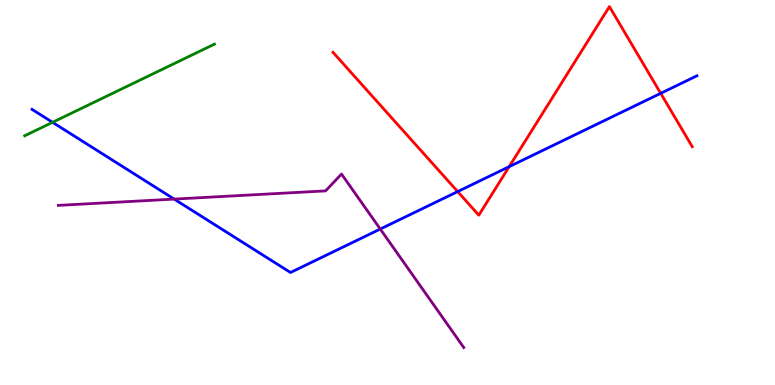[{'lines': ['blue', 'red'], 'intersections': [{'x': 5.91, 'y': 5.02}, {'x': 6.57, 'y': 5.67}, {'x': 8.53, 'y': 7.58}]}, {'lines': ['green', 'red'], 'intersections': []}, {'lines': ['purple', 'red'], 'intersections': []}, {'lines': ['blue', 'green'], 'intersections': [{'x': 0.678, 'y': 6.82}]}, {'lines': ['blue', 'purple'], 'intersections': [{'x': 2.25, 'y': 4.83}, {'x': 4.91, 'y': 4.05}]}, {'lines': ['green', 'purple'], 'intersections': []}]